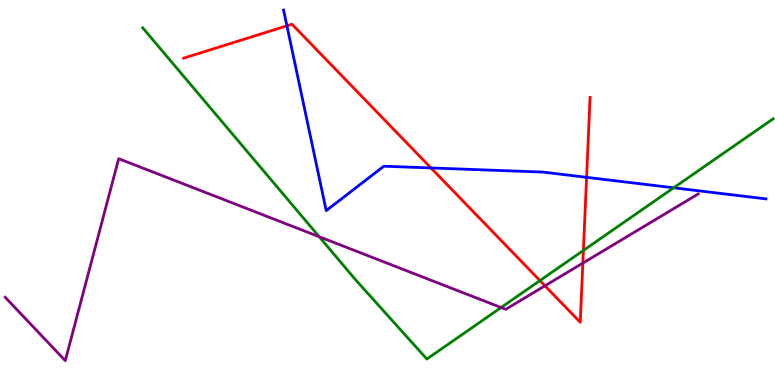[{'lines': ['blue', 'red'], 'intersections': [{'x': 3.7, 'y': 9.33}, {'x': 5.56, 'y': 5.64}, {'x': 7.57, 'y': 5.39}]}, {'lines': ['green', 'red'], 'intersections': [{'x': 6.97, 'y': 2.71}, {'x': 7.53, 'y': 3.5}]}, {'lines': ['purple', 'red'], 'intersections': [{'x': 7.03, 'y': 2.58}, {'x': 7.52, 'y': 3.17}]}, {'lines': ['blue', 'green'], 'intersections': [{'x': 8.69, 'y': 5.12}]}, {'lines': ['blue', 'purple'], 'intersections': []}, {'lines': ['green', 'purple'], 'intersections': [{'x': 4.12, 'y': 3.85}, {'x': 6.47, 'y': 2.01}]}]